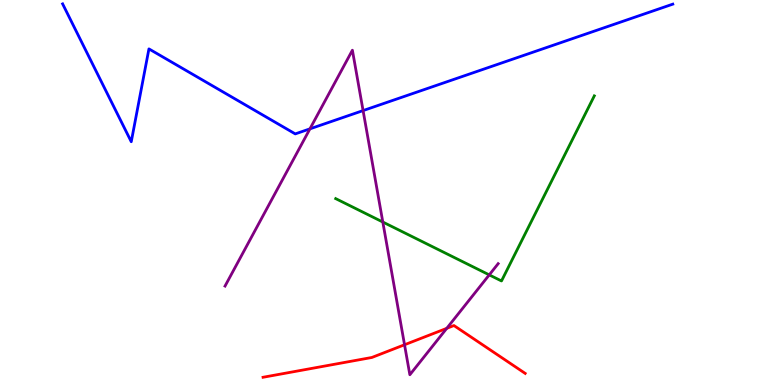[{'lines': ['blue', 'red'], 'intersections': []}, {'lines': ['green', 'red'], 'intersections': []}, {'lines': ['purple', 'red'], 'intersections': [{'x': 5.22, 'y': 1.05}, {'x': 5.76, 'y': 1.47}]}, {'lines': ['blue', 'green'], 'intersections': []}, {'lines': ['blue', 'purple'], 'intersections': [{'x': 4.0, 'y': 6.65}, {'x': 4.68, 'y': 7.13}]}, {'lines': ['green', 'purple'], 'intersections': [{'x': 4.94, 'y': 4.23}, {'x': 6.31, 'y': 2.86}]}]